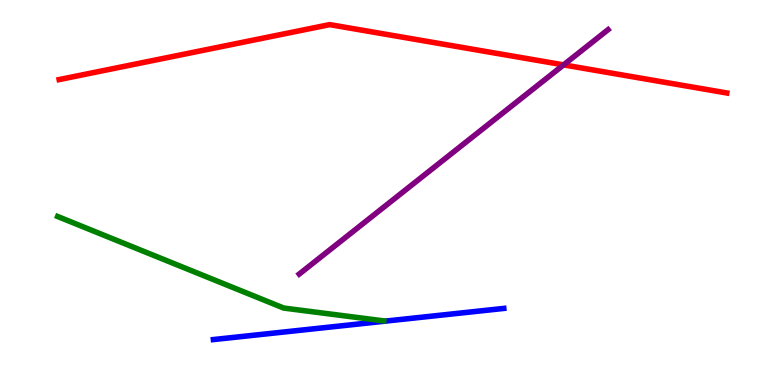[{'lines': ['blue', 'red'], 'intersections': []}, {'lines': ['green', 'red'], 'intersections': []}, {'lines': ['purple', 'red'], 'intersections': [{'x': 7.27, 'y': 8.31}]}, {'lines': ['blue', 'green'], 'intersections': []}, {'lines': ['blue', 'purple'], 'intersections': []}, {'lines': ['green', 'purple'], 'intersections': []}]